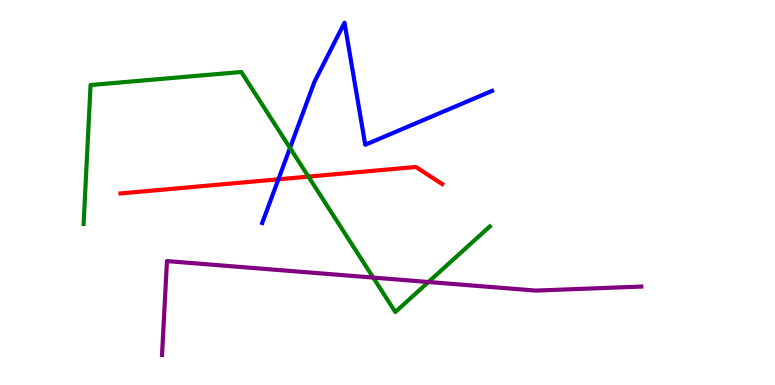[{'lines': ['blue', 'red'], 'intersections': [{'x': 3.59, 'y': 5.34}]}, {'lines': ['green', 'red'], 'intersections': [{'x': 3.98, 'y': 5.41}]}, {'lines': ['purple', 'red'], 'intersections': []}, {'lines': ['blue', 'green'], 'intersections': [{'x': 3.74, 'y': 6.16}]}, {'lines': ['blue', 'purple'], 'intersections': []}, {'lines': ['green', 'purple'], 'intersections': [{'x': 4.82, 'y': 2.79}, {'x': 5.53, 'y': 2.68}]}]